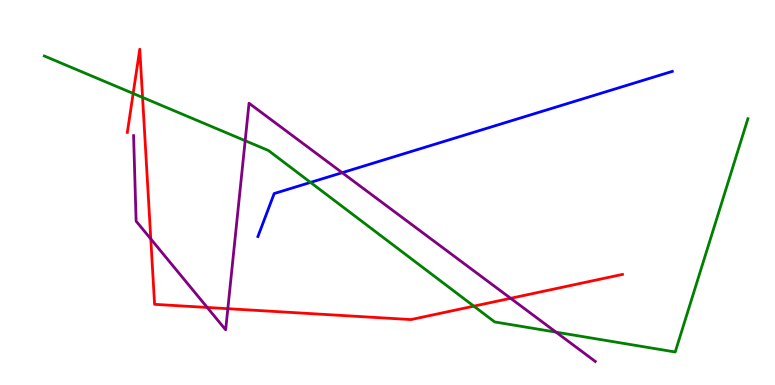[{'lines': ['blue', 'red'], 'intersections': []}, {'lines': ['green', 'red'], 'intersections': [{'x': 1.72, 'y': 7.57}, {'x': 1.84, 'y': 7.47}, {'x': 6.11, 'y': 2.05}]}, {'lines': ['purple', 'red'], 'intersections': [{'x': 1.95, 'y': 3.79}, {'x': 2.67, 'y': 2.01}, {'x': 2.94, 'y': 1.98}, {'x': 6.59, 'y': 2.25}]}, {'lines': ['blue', 'green'], 'intersections': [{'x': 4.01, 'y': 5.26}]}, {'lines': ['blue', 'purple'], 'intersections': [{'x': 4.42, 'y': 5.51}]}, {'lines': ['green', 'purple'], 'intersections': [{'x': 3.16, 'y': 6.35}, {'x': 7.17, 'y': 1.37}]}]